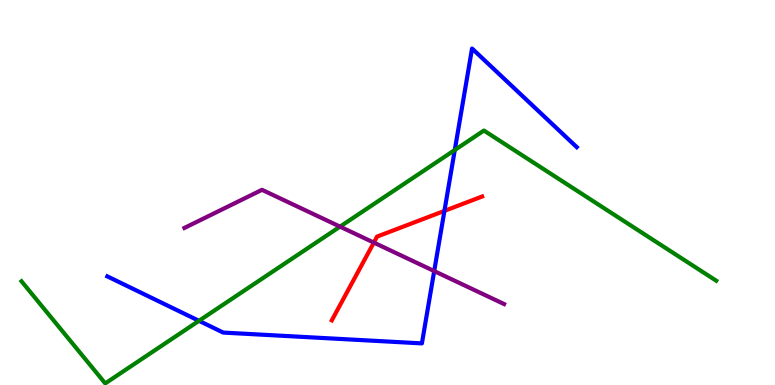[{'lines': ['blue', 'red'], 'intersections': [{'x': 5.73, 'y': 4.52}]}, {'lines': ['green', 'red'], 'intersections': []}, {'lines': ['purple', 'red'], 'intersections': [{'x': 4.82, 'y': 3.7}]}, {'lines': ['blue', 'green'], 'intersections': [{'x': 2.57, 'y': 1.67}, {'x': 5.87, 'y': 6.1}]}, {'lines': ['blue', 'purple'], 'intersections': [{'x': 5.6, 'y': 2.96}]}, {'lines': ['green', 'purple'], 'intersections': [{'x': 4.39, 'y': 4.11}]}]